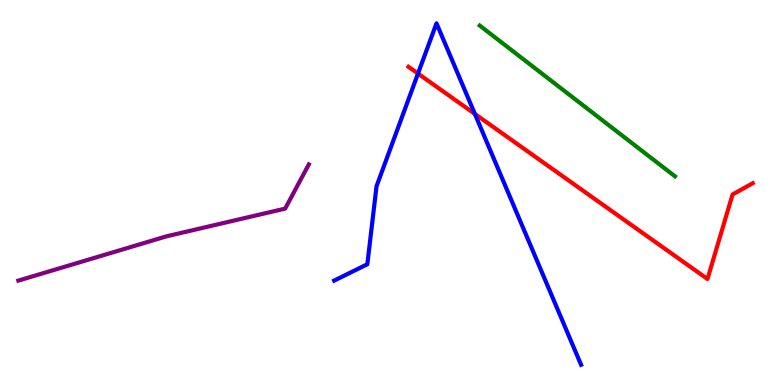[{'lines': ['blue', 'red'], 'intersections': [{'x': 5.39, 'y': 8.09}, {'x': 6.13, 'y': 7.04}]}, {'lines': ['green', 'red'], 'intersections': []}, {'lines': ['purple', 'red'], 'intersections': []}, {'lines': ['blue', 'green'], 'intersections': []}, {'lines': ['blue', 'purple'], 'intersections': []}, {'lines': ['green', 'purple'], 'intersections': []}]